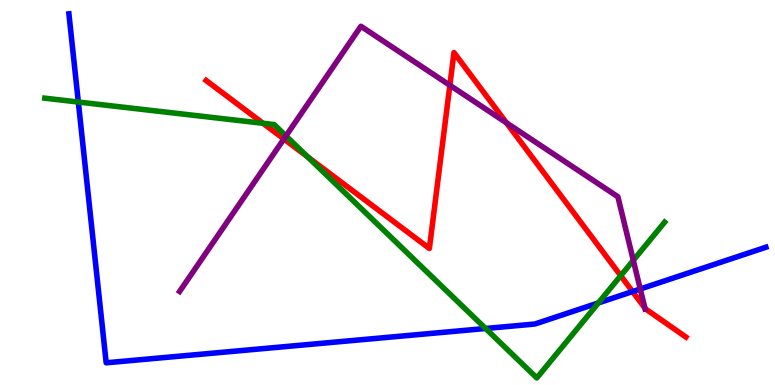[{'lines': ['blue', 'red'], 'intersections': [{'x': 8.16, 'y': 2.43}]}, {'lines': ['green', 'red'], 'intersections': [{'x': 3.39, 'y': 6.8}, {'x': 3.97, 'y': 5.92}, {'x': 8.01, 'y': 2.84}]}, {'lines': ['purple', 'red'], 'intersections': [{'x': 3.66, 'y': 6.39}, {'x': 5.8, 'y': 7.78}, {'x': 6.54, 'y': 6.81}, {'x': 8.32, 'y': 2.0}]}, {'lines': ['blue', 'green'], 'intersections': [{'x': 1.01, 'y': 7.35}, {'x': 6.27, 'y': 1.47}, {'x': 7.72, 'y': 2.13}]}, {'lines': ['blue', 'purple'], 'intersections': [{'x': 8.26, 'y': 2.49}]}, {'lines': ['green', 'purple'], 'intersections': [{'x': 3.69, 'y': 6.47}, {'x': 8.17, 'y': 3.24}]}]